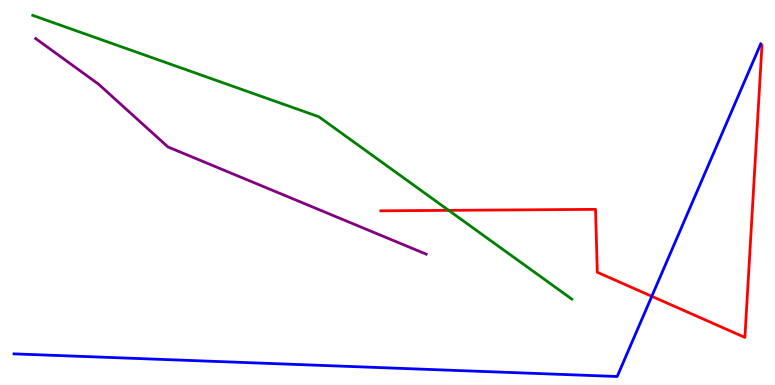[{'lines': ['blue', 'red'], 'intersections': [{'x': 8.41, 'y': 2.3}]}, {'lines': ['green', 'red'], 'intersections': [{'x': 5.79, 'y': 4.54}]}, {'lines': ['purple', 'red'], 'intersections': []}, {'lines': ['blue', 'green'], 'intersections': []}, {'lines': ['blue', 'purple'], 'intersections': []}, {'lines': ['green', 'purple'], 'intersections': []}]